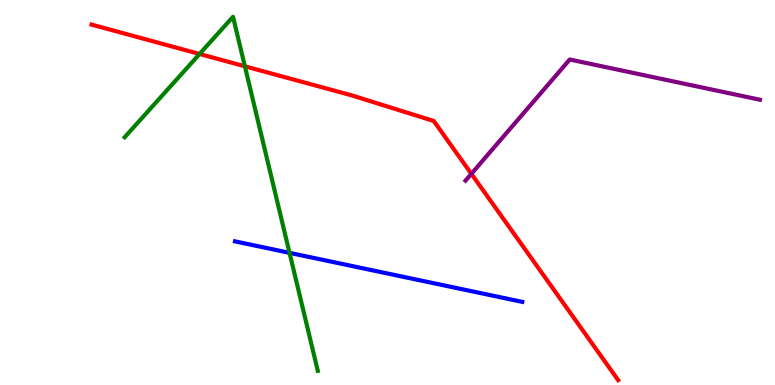[{'lines': ['blue', 'red'], 'intersections': []}, {'lines': ['green', 'red'], 'intersections': [{'x': 2.58, 'y': 8.6}, {'x': 3.16, 'y': 8.28}]}, {'lines': ['purple', 'red'], 'intersections': [{'x': 6.08, 'y': 5.49}]}, {'lines': ['blue', 'green'], 'intersections': [{'x': 3.74, 'y': 3.43}]}, {'lines': ['blue', 'purple'], 'intersections': []}, {'lines': ['green', 'purple'], 'intersections': []}]